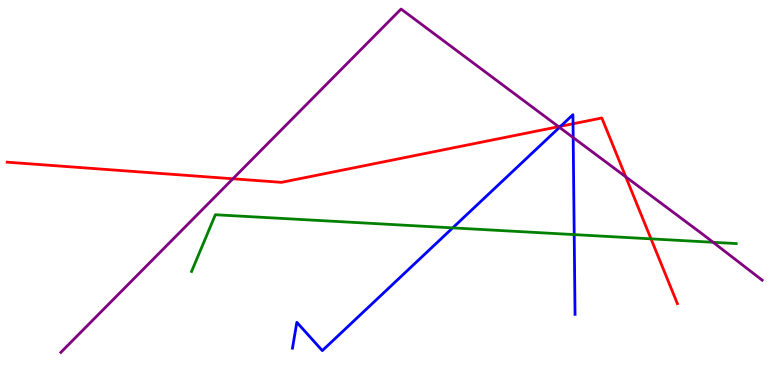[{'lines': ['blue', 'red'], 'intersections': [{'x': 7.23, 'y': 6.72}, {'x': 7.39, 'y': 6.79}]}, {'lines': ['green', 'red'], 'intersections': [{'x': 8.4, 'y': 3.8}]}, {'lines': ['purple', 'red'], 'intersections': [{'x': 3.0, 'y': 5.36}, {'x': 7.21, 'y': 6.71}, {'x': 8.07, 'y': 5.41}]}, {'lines': ['blue', 'green'], 'intersections': [{'x': 5.84, 'y': 4.08}, {'x': 7.41, 'y': 3.91}]}, {'lines': ['blue', 'purple'], 'intersections': [{'x': 7.22, 'y': 6.69}, {'x': 7.4, 'y': 6.43}]}, {'lines': ['green', 'purple'], 'intersections': [{'x': 9.2, 'y': 3.71}]}]